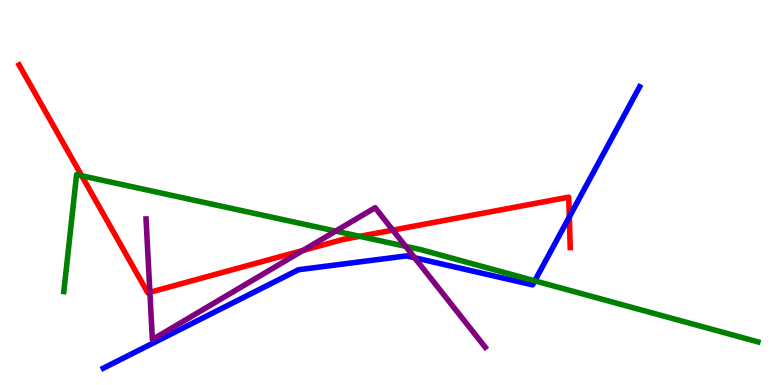[{'lines': ['blue', 'red'], 'intersections': [{'x': 7.35, 'y': 4.37}]}, {'lines': ['green', 'red'], 'intersections': [{'x': 1.05, 'y': 5.43}, {'x': 4.64, 'y': 3.86}]}, {'lines': ['purple', 'red'], 'intersections': [{'x': 1.93, 'y': 2.41}, {'x': 3.91, 'y': 3.5}, {'x': 5.07, 'y': 4.02}]}, {'lines': ['blue', 'green'], 'intersections': [{'x': 6.9, 'y': 2.71}]}, {'lines': ['blue', 'purple'], 'intersections': [{'x': 5.35, 'y': 3.31}]}, {'lines': ['green', 'purple'], 'intersections': [{'x': 4.33, 'y': 4.0}, {'x': 5.23, 'y': 3.6}]}]